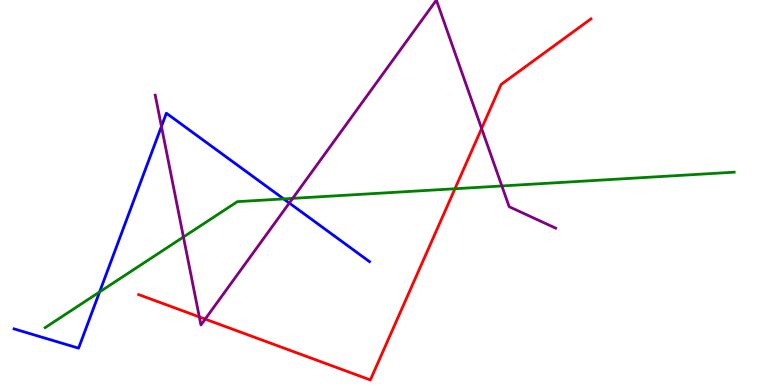[{'lines': ['blue', 'red'], 'intersections': []}, {'lines': ['green', 'red'], 'intersections': [{'x': 5.87, 'y': 5.1}]}, {'lines': ['purple', 'red'], 'intersections': [{'x': 2.57, 'y': 1.77}, {'x': 2.65, 'y': 1.71}, {'x': 6.21, 'y': 6.66}]}, {'lines': ['blue', 'green'], 'intersections': [{'x': 1.29, 'y': 2.42}, {'x': 3.66, 'y': 4.83}]}, {'lines': ['blue', 'purple'], 'intersections': [{'x': 2.08, 'y': 6.72}, {'x': 3.73, 'y': 4.73}]}, {'lines': ['green', 'purple'], 'intersections': [{'x': 2.37, 'y': 3.84}, {'x': 3.78, 'y': 4.85}, {'x': 6.48, 'y': 5.17}]}]